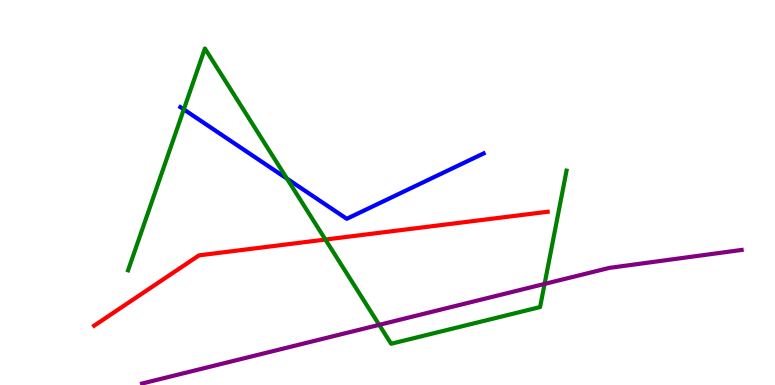[{'lines': ['blue', 'red'], 'intersections': []}, {'lines': ['green', 'red'], 'intersections': [{'x': 4.2, 'y': 3.78}]}, {'lines': ['purple', 'red'], 'intersections': []}, {'lines': ['blue', 'green'], 'intersections': [{'x': 2.37, 'y': 7.16}, {'x': 3.7, 'y': 5.36}]}, {'lines': ['blue', 'purple'], 'intersections': []}, {'lines': ['green', 'purple'], 'intersections': [{'x': 4.89, 'y': 1.56}, {'x': 7.03, 'y': 2.63}]}]